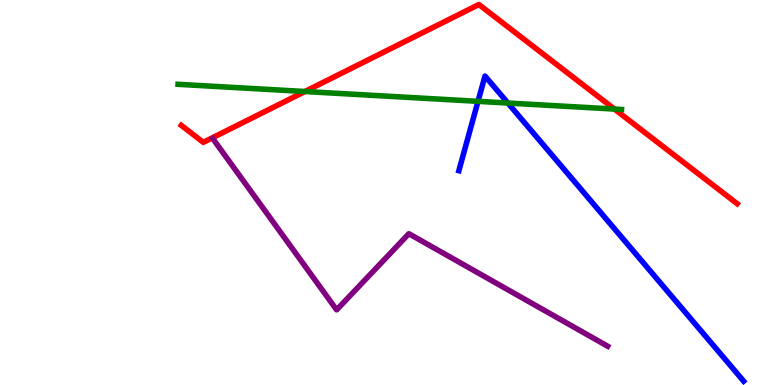[{'lines': ['blue', 'red'], 'intersections': []}, {'lines': ['green', 'red'], 'intersections': [{'x': 3.93, 'y': 7.62}, {'x': 7.93, 'y': 7.17}]}, {'lines': ['purple', 'red'], 'intersections': []}, {'lines': ['blue', 'green'], 'intersections': [{'x': 6.17, 'y': 7.37}, {'x': 6.55, 'y': 7.32}]}, {'lines': ['blue', 'purple'], 'intersections': []}, {'lines': ['green', 'purple'], 'intersections': []}]